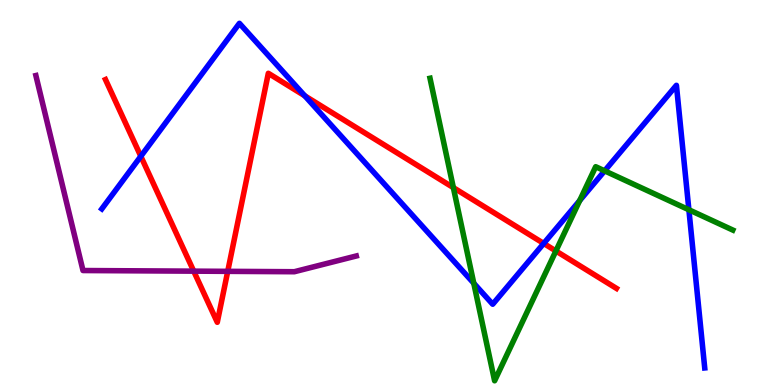[{'lines': ['blue', 'red'], 'intersections': [{'x': 1.82, 'y': 5.94}, {'x': 3.93, 'y': 7.51}, {'x': 7.02, 'y': 3.68}]}, {'lines': ['green', 'red'], 'intersections': [{'x': 5.85, 'y': 5.13}, {'x': 7.17, 'y': 3.48}]}, {'lines': ['purple', 'red'], 'intersections': [{'x': 2.5, 'y': 2.96}, {'x': 2.94, 'y': 2.95}]}, {'lines': ['blue', 'green'], 'intersections': [{'x': 6.11, 'y': 2.64}, {'x': 7.48, 'y': 4.79}, {'x': 7.8, 'y': 5.56}, {'x': 8.89, 'y': 4.55}]}, {'lines': ['blue', 'purple'], 'intersections': []}, {'lines': ['green', 'purple'], 'intersections': []}]